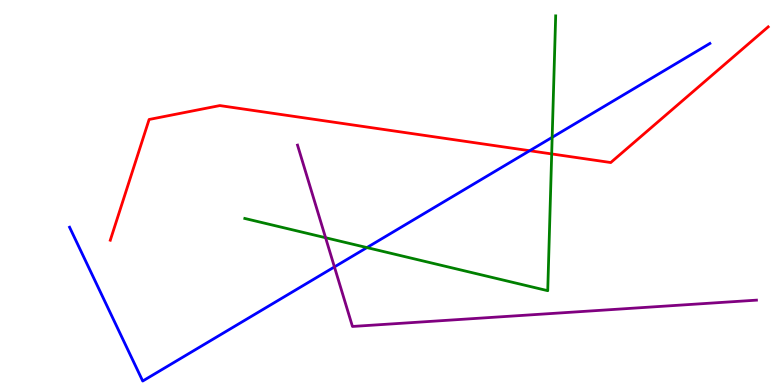[{'lines': ['blue', 'red'], 'intersections': [{'x': 6.83, 'y': 6.09}]}, {'lines': ['green', 'red'], 'intersections': [{'x': 7.12, 'y': 6.0}]}, {'lines': ['purple', 'red'], 'intersections': []}, {'lines': ['blue', 'green'], 'intersections': [{'x': 4.73, 'y': 3.57}, {'x': 7.12, 'y': 6.43}]}, {'lines': ['blue', 'purple'], 'intersections': [{'x': 4.32, 'y': 3.07}]}, {'lines': ['green', 'purple'], 'intersections': [{'x': 4.2, 'y': 3.83}]}]